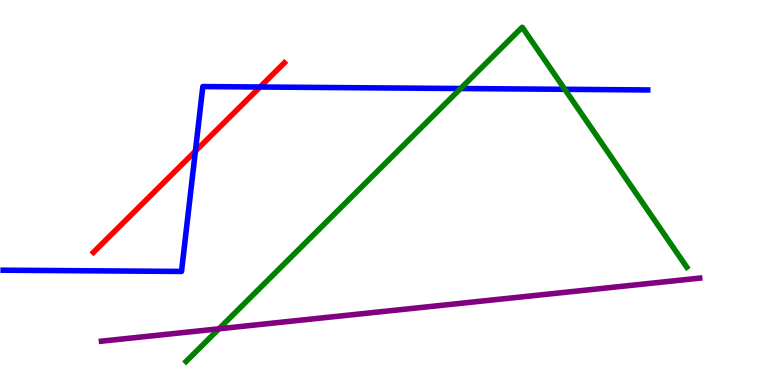[{'lines': ['blue', 'red'], 'intersections': [{'x': 2.52, 'y': 6.07}, {'x': 3.36, 'y': 7.74}]}, {'lines': ['green', 'red'], 'intersections': []}, {'lines': ['purple', 'red'], 'intersections': []}, {'lines': ['blue', 'green'], 'intersections': [{'x': 5.94, 'y': 7.7}, {'x': 7.29, 'y': 7.68}]}, {'lines': ['blue', 'purple'], 'intersections': []}, {'lines': ['green', 'purple'], 'intersections': [{'x': 2.83, 'y': 1.46}]}]